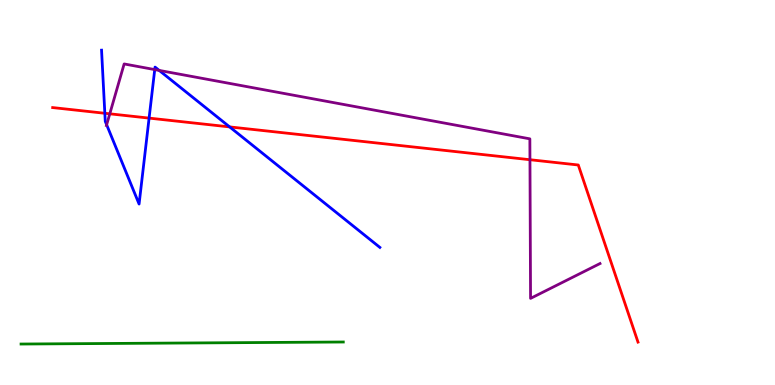[{'lines': ['blue', 'red'], 'intersections': [{'x': 1.35, 'y': 7.06}, {'x': 1.92, 'y': 6.93}, {'x': 2.96, 'y': 6.7}]}, {'lines': ['green', 'red'], 'intersections': []}, {'lines': ['purple', 'red'], 'intersections': [{'x': 1.42, 'y': 7.04}, {'x': 6.84, 'y': 5.85}]}, {'lines': ['blue', 'green'], 'intersections': []}, {'lines': ['blue', 'purple'], 'intersections': [{'x': 1.38, 'y': 6.76}, {'x': 2.0, 'y': 8.19}, {'x': 2.05, 'y': 8.17}]}, {'lines': ['green', 'purple'], 'intersections': []}]